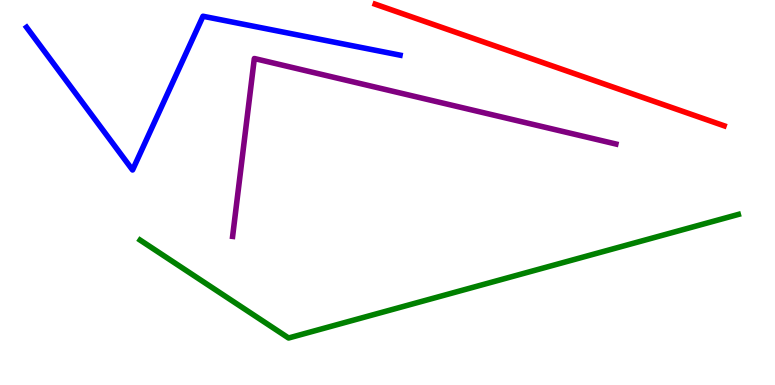[{'lines': ['blue', 'red'], 'intersections': []}, {'lines': ['green', 'red'], 'intersections': []}, {'lines': ['purple', 'red'], 'intersections': []}, {'lines': ['blue', 'green'], 'intersections': []}, {'lines': ['blue', 'purple'], 'intersections': []}, {'lines': ['green', 'purple'], 'intersections': []}]